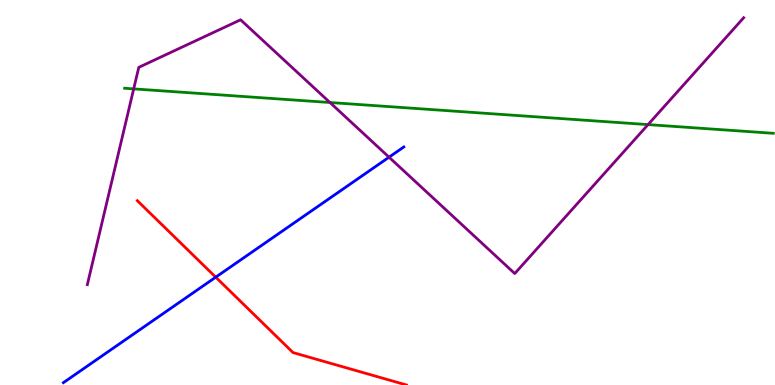[{'lines': ['blue', 'red'], 'intersections': [{'x': 2.78, 'y': 2.8}]}, {'lines': ['green', 'red'], 'intersections': []}, {'lines': ['purple', 'red'], 'intersections': []}, {'lines': ['blue', 'green'], 'intersections': []}, {'lines': ['blue', 'purple'], 'intersections': [{'x': 5.02, 'y': 5.92}]}, {'lines': ['green', 'purple'], 'intersections': [{'x': 1.73, 'y': 7.69}, {'x': 4.26, 'y': 7.34}, {'x': 8.36, 'y': 6.76}]}]